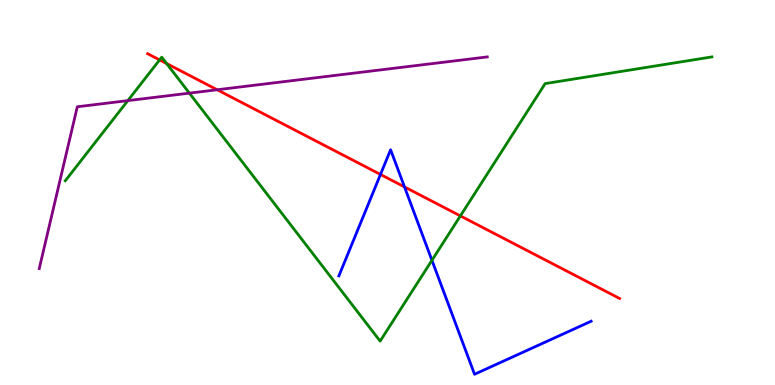[{'lines': ['blue', 'red'], 'intersections': [{'x': 4.91, 'y': 5.47}, {'x': 5.22, 'y': 5.14}]}, {'lines': ['green', 'red'], 'intersections': [{'x': 2.06, 'y': 8.44}, {'x': 2.15, 'y': 8.35}, {'x': 5.94, 'y': 4.39}]}, {'lines': ['purple', 'red'], 'intersections': [{'x': 2.8, 'y': 7.67}]}, {'lines': ['blue', 'green'], 'intersections': [{'x': 5.57, 'y': 3.24}]}, {'lines': ['blue', 'purple'], 'intersections': []}, {'lines': ['green', 'purple'], 'intersections': [{'x': 1.65, 'y': 7.39}, {'x': 2.44, 'y': 7.58}]}]